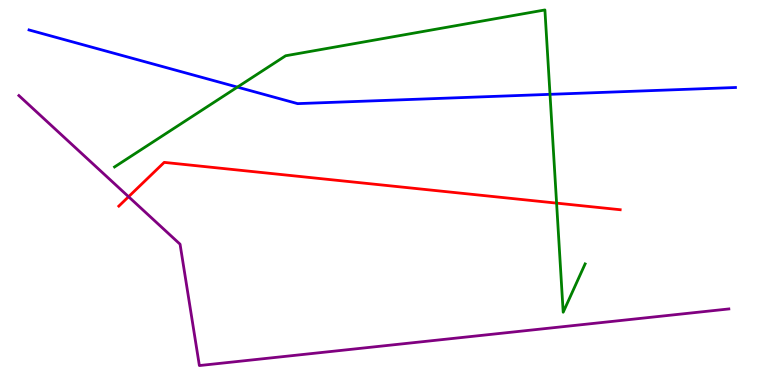[{'lines': ['blue', 'red'], 'intersections': []}, {'lines': ['green', 'red'], 'intersections': [{'x': 7.18, 'y': 4.72}]}, {'lines': ['purple', 'red'], 'intersections': [{'x': 1.66, 'y': 4.89}]}, {'lines': ['blue', 'green'], 'intersections': [{'x': 3.06, 'y': 7.74}, {'x': 7.1, 'y': 7.55}]}, {'lines': ['blue', 'purple'], 'intersections': []}, {'lines': ['green', 'purple'], 'intersections': []}]